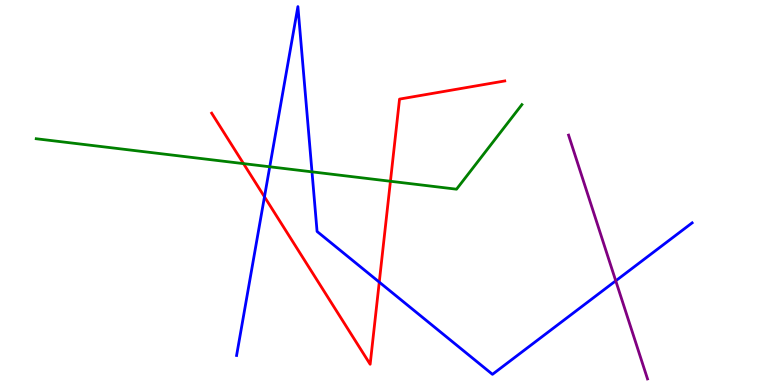[{'lines': ['blue', 'red'], 'intersections': [{'x': 3.41, 'y': 4.89}, {'x': 4.89, 'y': 2.67}]}, {'lines': ['green', 'red'], 'intersections': [{'x': 3.14, 'y': 5.75}, {'x': 5.04, 'y': 5.29}]}, {'lines': ['purple', 'red'], 'intersections': []}, {'lines': ['blue', 'green'], 'intersections': [{'x': 3.48, 'y': 5.67}, {'x': 4.03, 'y': 5.54}]}, {'lines': ['blue', 'purple'], 'intersections': [{'x': 7.95, 'y': 2.71}]}, {'lines': ['green', 'purple'], 'intersections': []}]